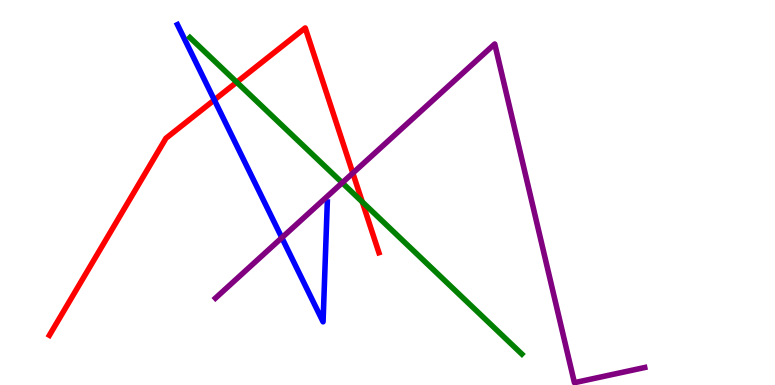[{'lines': ['blue', 'red'], 'intersections': [{'x': 2.77, 'y': 7.4}]}, {'lines': ['green', 'red'], 'intersections': [{'x': 3.05, 'y': 7.86}, {'x': 4.67, 'y': 4.76}]}, {'lines': ['purple', 'red'], 'intersections': [{'x': 4.55, 'y': 5.5}]}, {'lines': ['blue', 'green'], 'intersections': []}, {'lines': ['blue', 'purple'], 'intersections': [{'x': 3.64, 'y': 3.83}]}, {'lines': ['green', 'purple'], 'intersections': [{'x': 4.42, 'y': 5.25}]}]